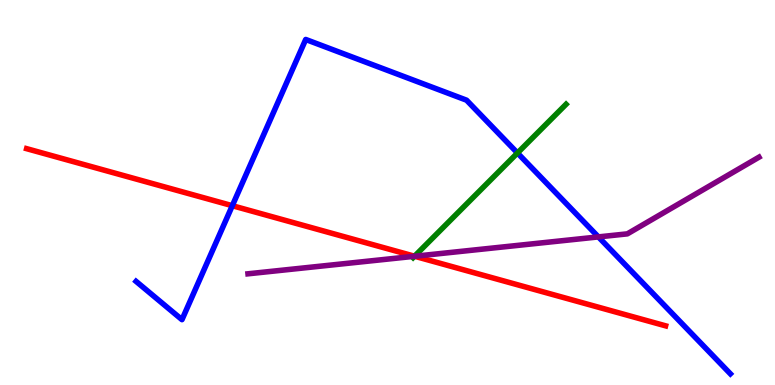[{'lines': ['blue', 'red'], 'intersections': [{'x': 3.0, 'y': 4.66}]}, {'lines': ['green', 'red'], 'intersections': [{'x': 5.35, 'y': 3.35}]}, {'lines': ['purple', 'red'], 'intersections': [{'x': 5.35, 'y': 3.34}]}, {'lines': ['blue', 'green'], 'intersections': [{'x': 6.68, 'y': 6.03}]}, {'lines': ['blue', 'purple'], 'intersections': [{'x': 7.72, 'y': 3.85}]}, {'lines': ['green', 'purple'], 'intersections': [{'x': 5.35, 'y': 3.34}]}]